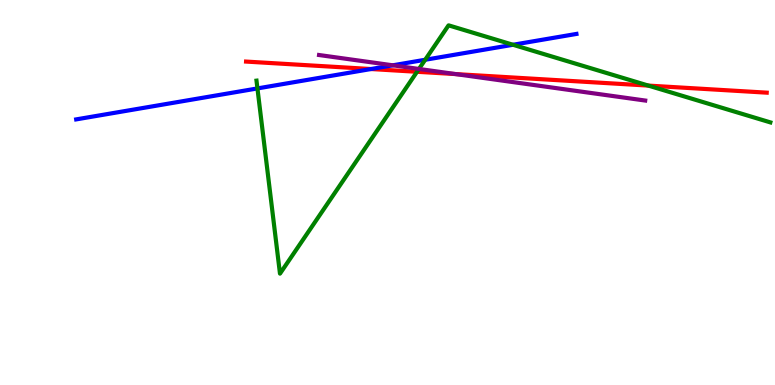[{'lines': ['blue', 'red'], 'intersections': [{'x': 4.79, 'y': 8.21}]}, {'lines': ['green', 'red'], 'intersections': [{'x': 5.38, 'y': 8.14}, {'x': 8.37, 'y': 7.78}]}, {'lines': ['purple', 'red'], 'intersections': [{'x': 5.88, 'y': 8.08}]}, {'lines': ['blue', 'green'], 'intersections': [{'x': 3.32, 'y': 7.7}, {'x': 5.49, 'y': 8.45}, {'x': 6.62, 'y': 8.84}]}, {'lines': ['blue', 'purple'], 'intersections': [{'x': 5.07, 'y': 8.3}]}, {'lines': ['green', 'purple'], 'intersections': [{'x': 5.41, 'y': 8.21}]}]